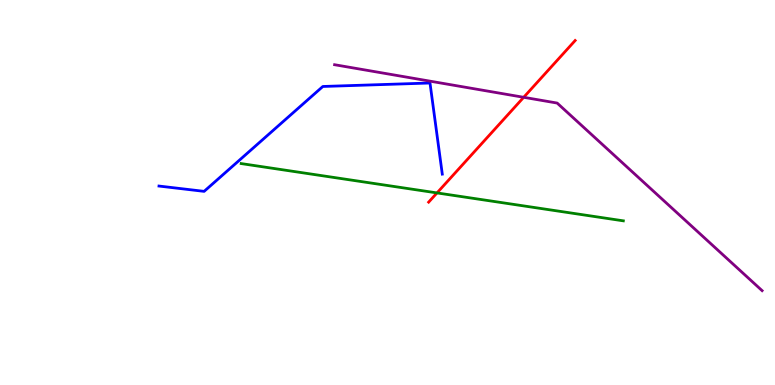[{'lines': ['blue', 'red'], 'intersections': []}, {'lines': ['green', 'red'], 'intersections': [{'x': 5.64, 'y': 4.99}]}, {'lines': ['purple', 'red'], 'intersections': [{'x': 6.76, 'y': 7.47}]}, {'lines': ['blue', 'green'], 'intersections': []}, {'lines': ['blue', 'purple'], 'intersections': []}, {'lines': ['green', 'purple'], 'intersections': []}]